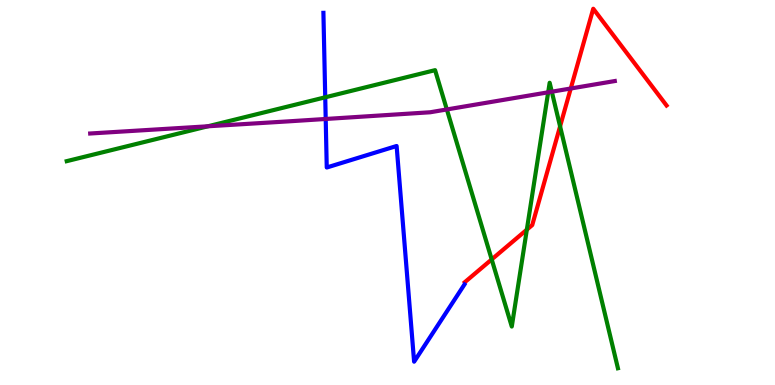[{'lines': ['blue', 'red'], 'intersections': []}, {'lines': ['green', 'red'], 'intersections': [{'x': 6.34, 'y': 3.26}, {'x': 6.8, 'y': 4.03}, {'x': 7.23, 'y': 6.72}]}, {'lines': ['purple', 'red'], 'intersections': [{'x': 7.36, 'y': 7.7}]}, {'lines': ['blue', 'green'], 'intersections': [{'x': 4.2, 'y': 7.47}]}, {'lines': ['blue', 'purple'], 'intersections': [{'x': 4.2, 'y': 6.91}]}, {'lines': ['green', 'purple'], 'intersections': [{'x': 2.68, 'y': 6.72}, {'x': 5.77, 'y': 7.16}, {'x': 7.07, 'y': 7.6}, {'x': 7.12, 'y': 7.62}]}]